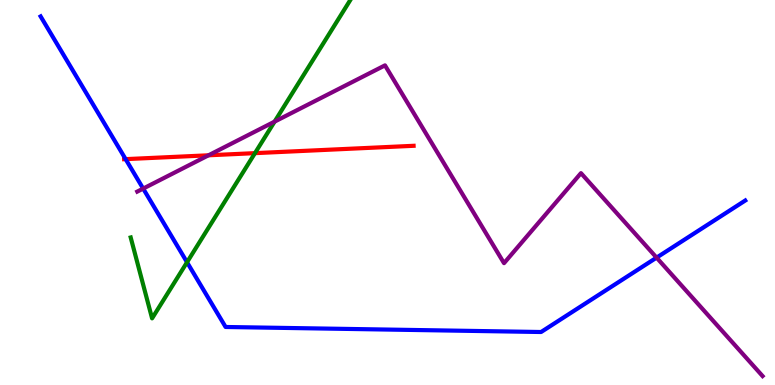[{'lines': ['blue', 'red'], 'intersections': [{'x': 1.62, 'y': 5.87}]}, {'lines': ['green', 'red'], 'intersections': [{'x': 3.29, 'y': 6.02}]}, {'lines': ['purple', 'red'], 'intersections': [{'x': 2.69, 'y': 5.97}]}, {'lines': ['blue', 'green'], 'intersections': [{'x': 2.41, 'y': 3.19}]}, {'lines': ['blue', 'purple'], 'intersections': [{'x': 1.85, 'y': 5.1}, {'x': 8.47, 'y': 3.31}]}, {'lines': ['green', 'purple'], 'intersections': [{'x': 3.54, 'y': 6.84}]}]